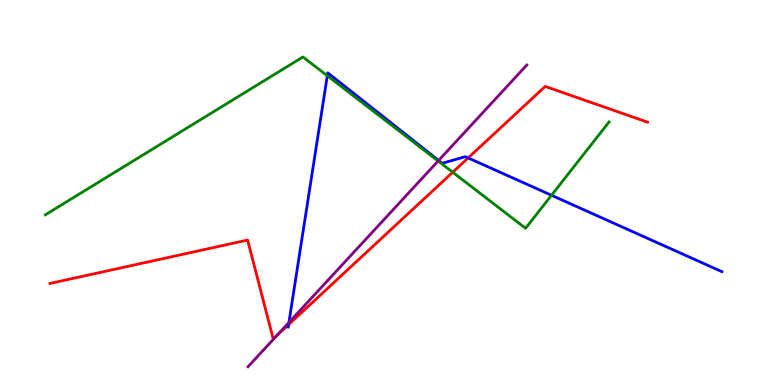[{'lines': ['blue', 'red'], 'intersections': [{'x': 3.72, 'y': 1.57}, {'x': 6.04, 'y': 5.9}]}, {'lines': ['green', 'red'], 'intersections': [{'x': 5.84, 'y': 5.53}]}, {'lines': ['purple', 'red'], 'intersections': [{'x': 3.58, 'y': 1.3}]}, {'lines': ['blue', 'green'], 'intersections': [{'x': 4.22, 'y': 8.03}, {'x': 7.12, 'y': 4.93}]}, {'lines': ['blue', 'purple'], 'intersections': [{'x': 3.73, 'y': 1.62}, {'x': 5.66, 'y': 5.83}]}, {'lines': ['green', 'purple'], 'intersections': [{'x': 5.65, 'y': 5.82}]}]